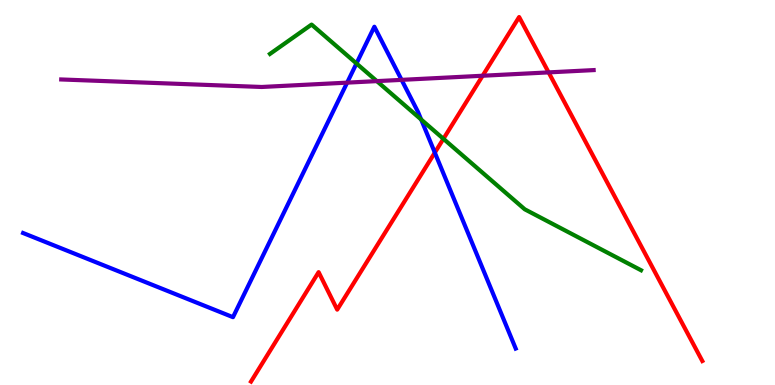[{'lines': ['blue', 'red'], 'intersections': [{'x': 5.61, 'y': 6.04}]}, {'lines': ['green', 'red'], 'intersections': [{'x': 5.72, 'y': 6.39}]}, {'lines': ['purple', 'red'], 'intersections': [{'x': 6.23, 'y': 8.03}, {'x': 7.08, 'y': 8.12}]}, {'lines': ['blue', 'green'], 'intersections': [{'x': 4.6, 'y': 8.35}, {'x': 5.43, 'y': 6.9}]}, {'lines': ['blue', 'purple'], 'intersections': [{'x': 4.48, 'y': 7.85}, {'x': 5.18, 'y': 7.93}]}, {'lines': ['green', 'purple'], 'intersections': [{'x': 4.86, 'y': 7.89}]}]